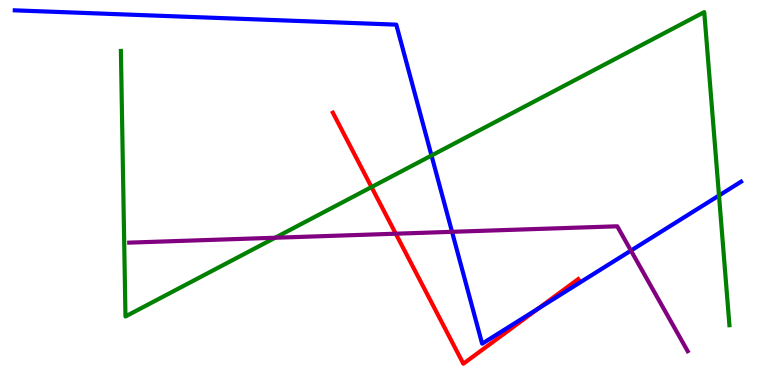[{'lines': ['blue', 'red'], 'intersections': [{'x': 6.94, 'y': 1.98}]}, {'lines': ['green', 'red'], 'intersections': [{'x': 4.79, 'y': 5.14}]}, {'lines': ['purple', 'red'], 'intersections': [{'x': 5.11, 'y': 3.93}]}, {'lines': ['blue', 'green'], 'intersections': [{'x': 5.57, 'y': 5.96}, {'x': 9.28, 'y': 4.92}]}, {'lines': ['blue', 'purple'], 'intersections': [{'x': 5.83, 'y': 3.98}, {'x': 8.14, 'y': 3.49}]}, {'lines': ['green', 'purple'], 'intersections': [{'x': 3.55, 'y': 3.82}]}]